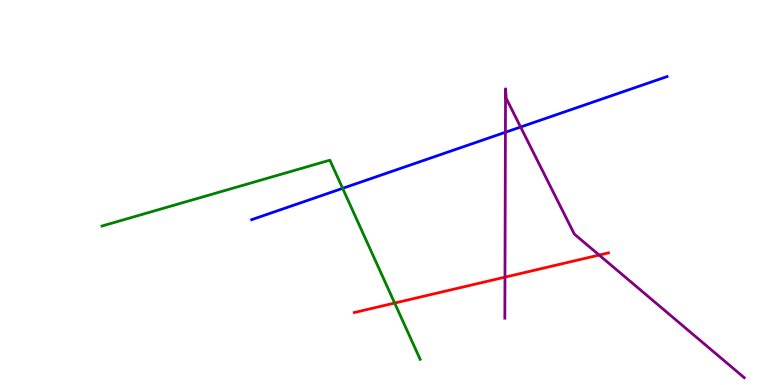[{'lines': ['blue', 'red'], 'intersections': []}, {'lines': ['green', 'red'], 'intersections': [{'x': 5.09, 'y': 2.13}]}, {'lines': ['purple', 'red'], 'intersections': [{'x': 6.52, 'y': 2.8}, {'x': 7.73, 'y': 3.38}]}, {'lines': ['blue', 'green'], 'intersections': [{'x': 4.42, 'y': 5.11}]}, {'lines': ['blue', 'purple'], 'intersections': [{'x': 6.52, 'y': 6.56}, {'x': 6.72, 'y': 6.7}]}, {'lines': ['green', 'purple'], 'intersections': []}]